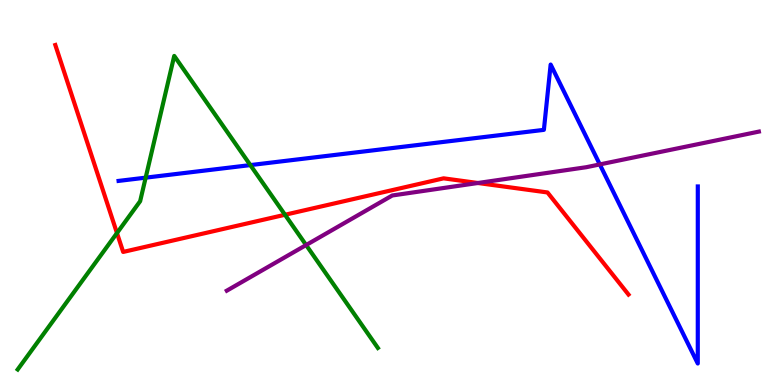[{'lines': ['blue', 'red'], 'intersections': []}, {'lines': ['green', 'red'], 'intersections': [{'x': 1.51, 'y': 3.95}, {'x': 3.68, 'y': 4.42}]}, {'lines': ['purple', 'red'], 'intersections': [{'x': 6.17, 'y': 5.25}]}, {'lines': ['blue', 'green'], 'intersections': [{'x': 1.88, 'y': 5.39}, {'x': 3.23, 'y': 5.71}]}, {'lines': ['blue', 'purple'], 'intersections': [{'x': 7.74, 'y': 5.73}]}, {'lines': ['green', 'purple'], 'intersections': [{'x': 3.95, 'y': 3.64}]}]